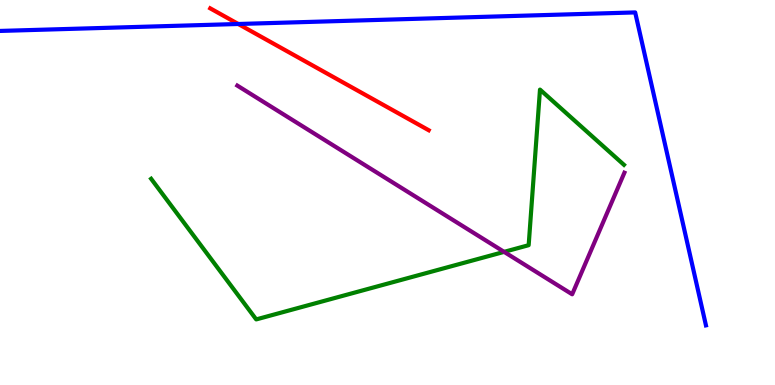[{'lines': ['blue', 'red'], 'intersections': [{'x': 3.07, 'y': 9.38}]}, {'lines': ['green', 'red'], 'intersections': []}, {'lines': ['purple', 'red'], 'intersections': []}, {'lines': ['blue', 'green'], 'intersections': []}, {'lines': ['blue', 'purple'], 'intersections': []}, {'lines': ['green', 'purple'], 'intersections': [{'x': 6.5, 'y': 3.46}]}]